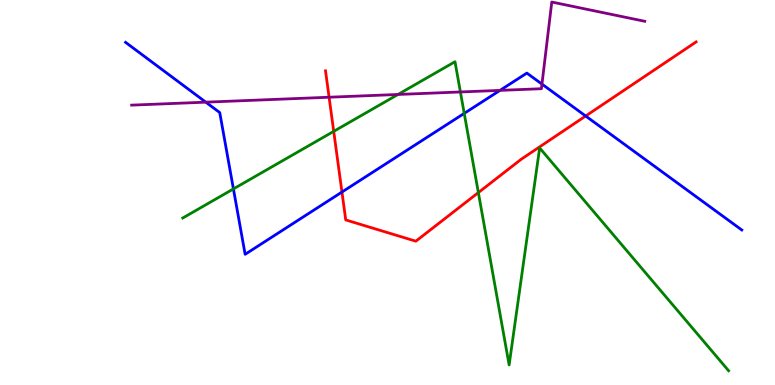[{'lines': ['blue', 'red'], 'intersections': [{'x': 4.41, 'y': 5.01}, {'x': 7.56, 'y': 6.99}]}, {'lines': ['green', 'red'], 'intersections': [{'x': 4.31, 'y': 6.59}, {'x': 6.17, 'y': 5.0}]}, {'lines': ['purple', 'red'], 'intersections': [{'x': 4.25, 'y': 7.47}]}, {'lines': ['blue', 'green'], 'intersections': [{'x': 3.01, 'y': 5.09}, {'x': 5.99, 'y': 7.05}]}, {'lines': ['blue', 'purple'], 'intersections': [{'x': 2.66, 'y': 7.35}, {'x': 6.45, 'y': 7.65}, {'x': 6.99, 'y': 7.82}]}, {'lines': ['green', 'purple'], 'intersections': [{'x': 5.14, 'y': 7.55}, {'x': 5.94, 'y': 7.61}]}]